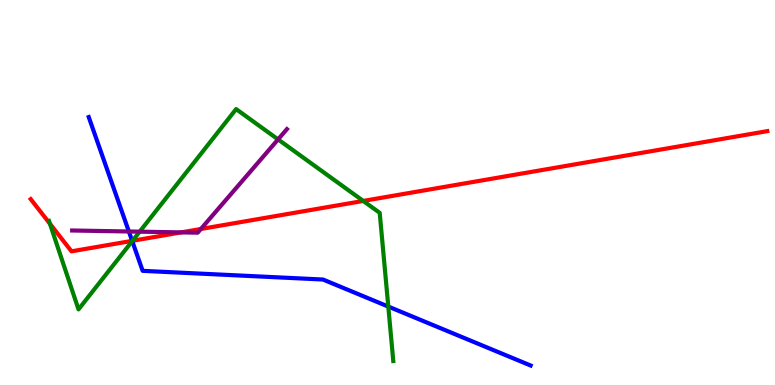[{'lines': ['blue', 'red'], 'intersections': [{'x': 1.71, 'y': 3.74}]}, {'lines': ['green', 'red'], 'intersections': [{'x': 0.644, 'y': 4.19}, {'x': 1.71, 'y': 3.75}, {'x': 4.69, 'y': 4.78}]}, {'lines': ['purple', 'red'], 'intersections': [{'x': 2.34, 'y': 3.96}, {'x': 2.59, 'y': 4.05}]}, {'lines': ['blue', 'green'], 'intersections': [{'x': 1.71, 'y': 3.74}, {'x': 5.01, 'y': 2.04}]}, {'lines': ['blue', 'purple'], 'intersections': [{'x': 1.66, 'y': 3.99}]}, {'lines': ['green', 'purple'], 'intersections': [{'x': 1.8, 'y': 3.98}, {'x': 3.59, 'y': 6.38}]}]